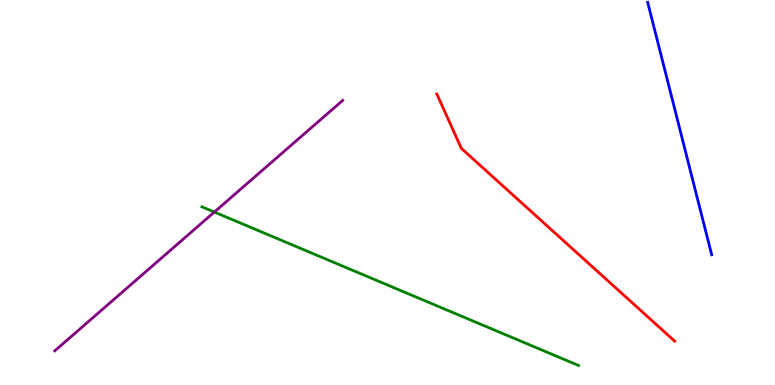[{'lines': ['blue', 'red'], 'intersections': []}, {'lines': ['green', 'red'], 'intersections': []}, {'lines': ['purple', 'red'], 'intersections': []}, {'lines': ['blue', 'green'], 'intersections': []}, {'lines': ['blue', 'purple'], 'intersections': []}, {'lines': ['green', 'purple'], 'intersections': [{'x': 2.77, 'y': 4.49}]}]